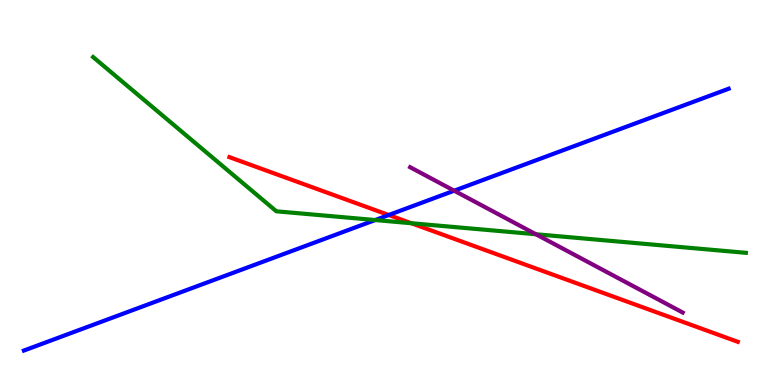[{'lines': ['blue', 'red'], 'intersections': [{'x': 5.02, 'y': 4.42}]}, {'lines': ['green', 'red'], 'intersections': [{'x': 5.31, 'y': 4.2}]}, {'lines': ['purple', 'red'], 'intersections': []}, {'lines': ['blue', 'green'], 'intersections': [{'x': 4.84, 'y': 4.28}]}, {'lines': ['blue', 'purple'], 'intersections': [{'x': 5.86, 'y': 5.05}]}, {'lines': ['green', 'purple'], 'intersections': [{'x': 6.91, 'y': 3.92}]}]